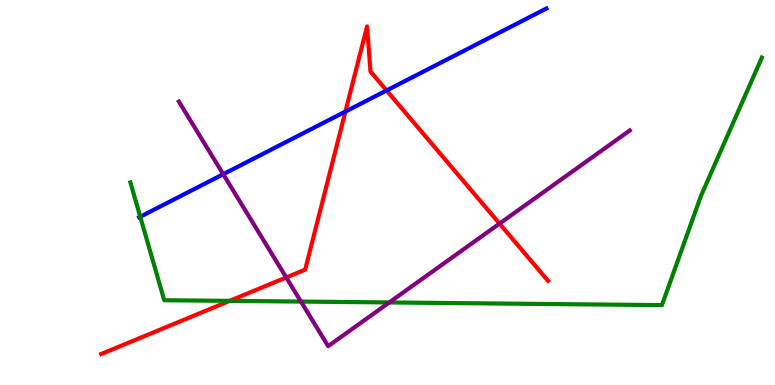[{'lines': ['blue', 'red'], 'intersections': [{'x': 4.46, 'y': 7.1}, {'x': 4.99, 'y': 7.65}]}, {'lines': ['green', 'red'], 'intersections': [{'x': 2.96, 'y': 2.19}]}, {'lines': ['purple', 'red'], 'intersections': [{'x': 3.69, 'y': 2.79}, {'x': 6.45, 'y': 4.19}]}, {'lines': ['blue', 'green'], 'intersections': [{'x': 1.81, 'y': 4.37}]}, {'lines': ['blue', 'purple'], 'intersections': [{'x': 2.88, 'y': 5.47}]}, {'lines': ['green', 'purple'], 'intersections': [{'x': 3.88, 'y': 2.17}, {'x': 5.02, 'y': 2.14}]}]